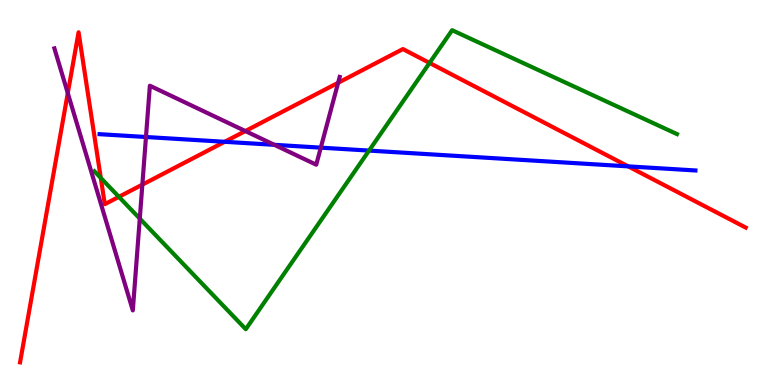[{'lines': ['blue', 'red'], 'intersections': [{'x': 2.9, 'y': 6.32}, {'x': 8.11, 'y': 5.68}]}, {'lines': ['green', 'red'], 'intersections': [{'x': 1.3, 'y': 5.38}, {'x': 1.53, 'y': 4.89}, {'x': 5.54, 'y': 8.37}]}, {'lines': ['purple', 'red'], 'intersections': [{'x': 0.875, 'y': 7.58}, {'x': 1.84, 'y': 5.2}, {'x': 3.17, 'y': 6.6}, {'x': 4.36, 'y': 7.85}]}, {'lines': ['blue', 'green'], 'intersections': [{'x': 4.76, 'y': 6.09}]}, {'lines': ['blue', 'purple'], 'intersections': [{'x': 1.88, 'y': 6.44}, {'x': 3.54, 'y': 6.24}, {'x': 4.14, 'y': 6.16}]}, {'lines': ['green', 'purple'], 'intersections': [{'x': 1.8, 'y': 4.32}]}]